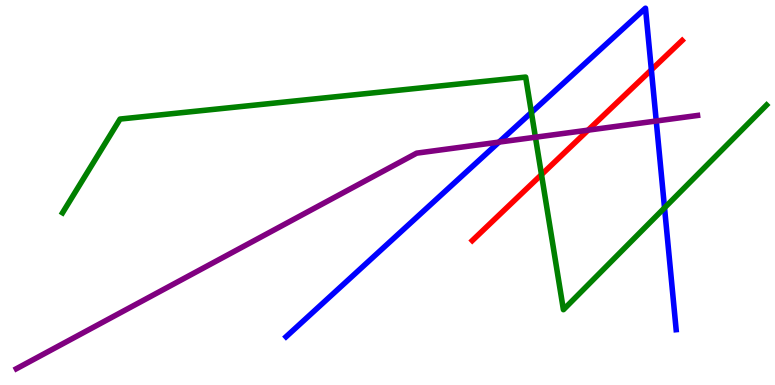[{'lines': ['blue', 'red'], 'intersections': [{'x': 8.4, 'y': 8.19}]}, {'lines': ['green', 'red'], 'intersections': [{'x': 6.99, 'y': 5.46}]}, {'lines': ['purple', 'red'], 'intersections': [{'x': 7.59, 'y': 6.62}]}, {'lines': ['blue', 'green'], 'intersections': [{'x': 6.86, 'y': 7.08}, {'x': 8.57, 'y': 4.6}]}, {'lines': ['blue', 'purple'], 'intersections': [{'x': 6.44, 'y': 6.31}, {'x': 8.47, 'y': 6.86}]}, {'lines': ['green', 'purple'], 'intersections': [{'x': 6.91, 'y': 6.44}]}]